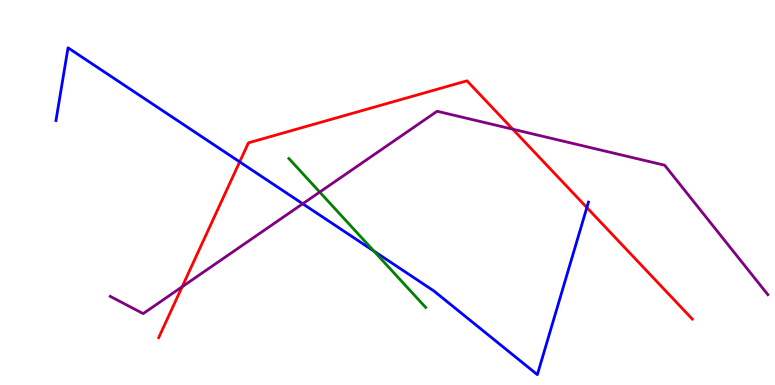[{'lines': ['blue', 'red'], 'intersections': [{'x': 3.09, 'y': 5.8}, {'x': 7.57, 'y': 4.61}]}, {'lines': ['green', 'red'], 'intersections': []}, {'lines': ['purple', 'red'], 'intersections': [{'x': 2.35, 'y': 2.55}, {'x': 6.62, 'y': 6.64}]}, {'lines': ['blue', 'green'], 'intersections': [{'x': 4.82, 'y': 3.48}]}, {'lines': ['blue', 'purple'], 'intersections': [{'x': 3.91, 'y': 4.71}]}, {'lines': ['green', 'purple'], 'intersections': [{'x': 4.13, 'y': 5.01}]}]